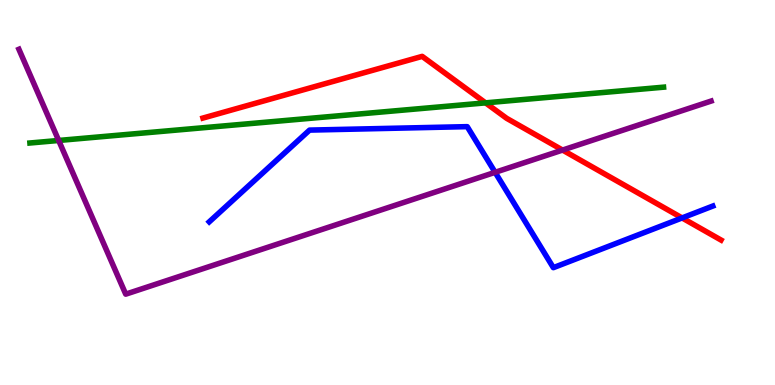[{'lines': ['blue', 'red'], 'intersections': [{'x': 8.8, 'y': 4.34}]}, {'lines': ['green', 'red'], 'intersections': [{'x': 6.27, 'y': 7.33}]}, {'lines': ['purple', 'red'], 'intersections': [{'x': 7.26, 'y': 6.1}]}, {'lines': ['blue', 'green'], 'intersections': []}, {'lines': ['blue', 'purple'], 'intersections': [{'x': 6.39, 'y': 5.52}]}, {'lines': ['green', 'purple'], 'intersections': [{'x': 0.757, 'y': 6.35}]}]